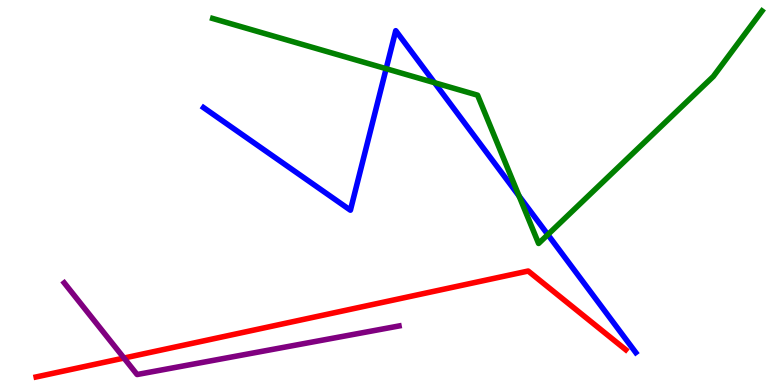[{'lines': ['blue', 'red'], 'intersections': []}, {'lines': ['green', 'red'], 'intersections': []}, {'lines': ['purple', 'red'], 'intersections': [{'x': 1.6, 'y': 0.7}]}, {'lines': ['blue', 'green'], 'intersections': [{'x': 4.98, 'y': 8.22}, {'x': 5.61, 'y': 7.85}, {'x': 6.7, 'y': 4.91}, {'x': 7.07, 'y': 3.91}]}, {'lines': ['blue', 'purple'], 'intersections': []}, {'lines': ['green', 'purple'], 'intersections': []}]